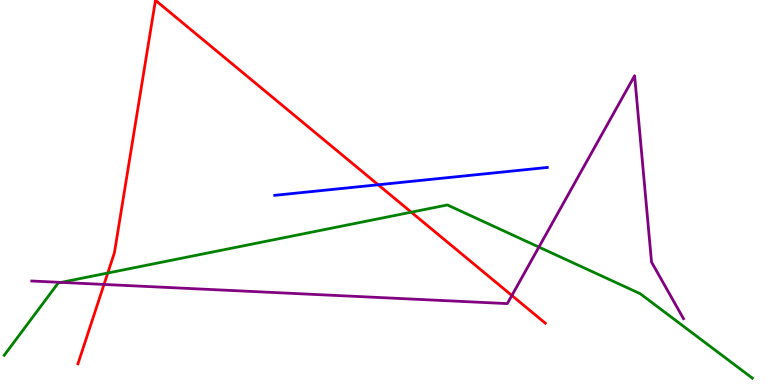[{'lines': ['blue', 'red'], 'intersections': [{'x': 4.88, 'y': 5.2}]}, {'lines': ['green', 'red'], 'intersections': [{'x': 1.39, 'y': 2.91}, {'x': 5.31, 'y': 4.49}]}, {'lines': ['purple', 'red'], 'intersections': [{'x': 1.34, 'y': 2.61}, {'x': 6.6, 'y': 2.32}]}, {'lines': ['blue', 'green'], 'intersections': []}, {'lines': ['blue', 'purple'], 'intersections': []}, {'lines': ['green', 'purple'], 'intersections': [{'x': 0.787, 'y': 2.67}, {'x': 6.95, 'y': 3.58}]}]